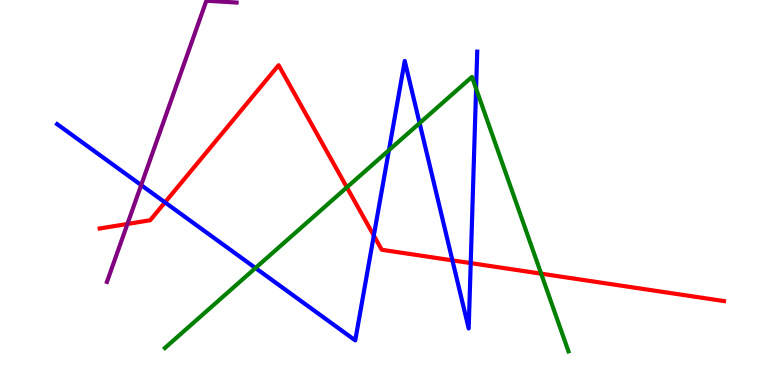[{'lines': ['blue', 'red'], 'intersections': [{'x': 2.13, 'y': 4.74}, {'x': 4.82, 'y': 3.88}, {'x': 5.84, 'y': 3.24}, {'x': 6.07, 'y': 3.17}]}, {'lines': ['green', 'red'], 'intersections': [{'x': 4.48, 'y': 5.13}, {'x': 6.98, 'y': 2.89}]}, {'lines': ['purple', 'red'], 'intersections': [{'x': 1.64, 'y': 4.18}]}, {'lines': ['blue', 'green'], 'intersections': [{'x': 3.3, 'y': 3.04}, {'x': 5.02, 'y': 6.1}, {'x': 5.41, 'y': 6.8}, {'x': 6.14, 'y': 7.7}]}, {'lines': ['blue', 'purple'], 'intersections': [{'x': 1.82, 'y': 5.19}]}, {'lines': ['green', 'purple'], 'intersections': []}]